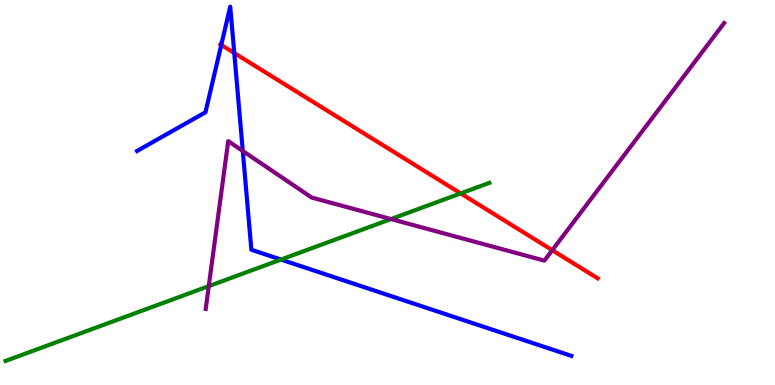[{'lines': ['blue', 'red'], 'intersections': [{'x': 2.85, 'y': 8.83}, {'x': 3.02, 'y': 8.62}]}, {'lines': ['green', 'red'], 'intersections': [{'x': 5.94, 'y': 4.98}]}, {'lines': ['purple', 'red'], 'intersections': [{'x': 7.13, 'y': 3.5}]}, {'lines': ['blue', 'green'], 'intersections': [{'x': 3.63, 'y': 3.26}]}, {'lines': ['blue', 'purple'], 'intersections': [{'x': 3.13, 'y': 6.08}]}, {'lines': ['green', 'purple'], 'intersections': [{'x': 2.69, 'y': 2.57}, {'x': 5.05, 'y': 4.31}]}]